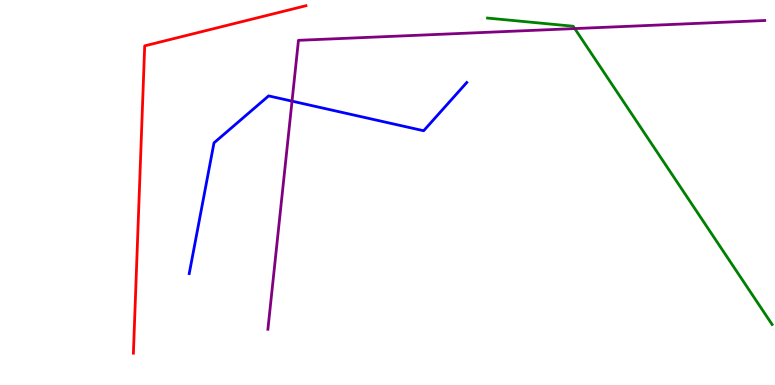[{'lines': ['blue', 'red'], 'intersections': []}, {'lines': ['green', 'red'], 'intersections': []}, {'lines': ['purple', 'red'], 'intersections': []}, {'lines': ['blue', 'green'], 'intersections': []}, {'lines': ['blue', 'purple'], 'intersections': [{'x': 3.77, 'y': 7.37}]}, {'lines': ['green', 'purple'], 'intersections': [{'x': 7.42, 'y': 9.26}]}]